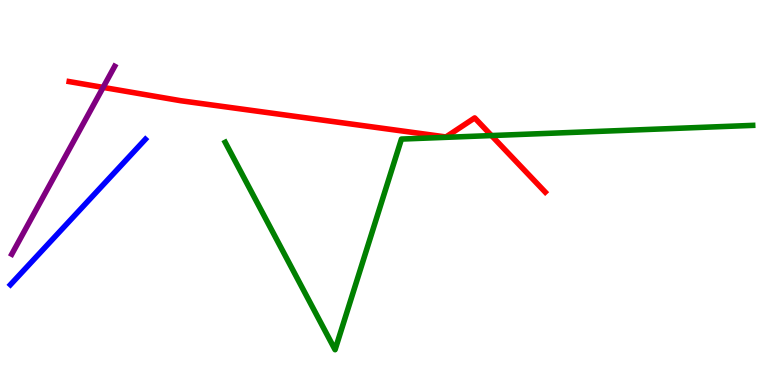[{'lines': ['blue', 'red'], 'intersections': []}, {'lines': ['green', 'red'], 'intersections': [{'x': 6.34, 'y': 6.48}]}, {'lines': ['purple', 'red'], 'intersections': [{'x': 1.33, 'y': 7.73}]}, {'lines': ['blue', 'green'], 'intersections': []}, {'lines': ['blue', 'purple'], 'intersections': []}, {'lines': ['green', 'purple'], 'intersections': []}]